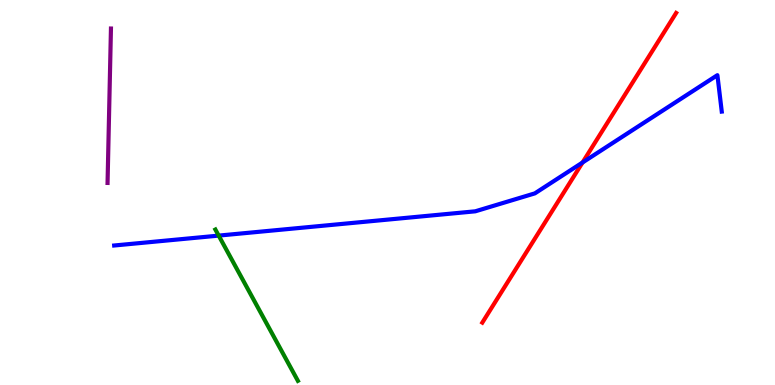[{'lines': ['blue', 'red'], 'intersections': [{'x': 7.52, 'y': 5.78}]}, {'lines': ['green', 'red'], 'intersections': []}, {'lines': ['purple', 'red'], 'intersections': []}, {'lines': ['blue', 'green'], 'intersections': [{'x': 2.82, 'y': 3.88}]}, {'lines': ['blue', 'purple'], 'intersections': []}, {'lines': ['green', 'purple'], 'intersections': []}]